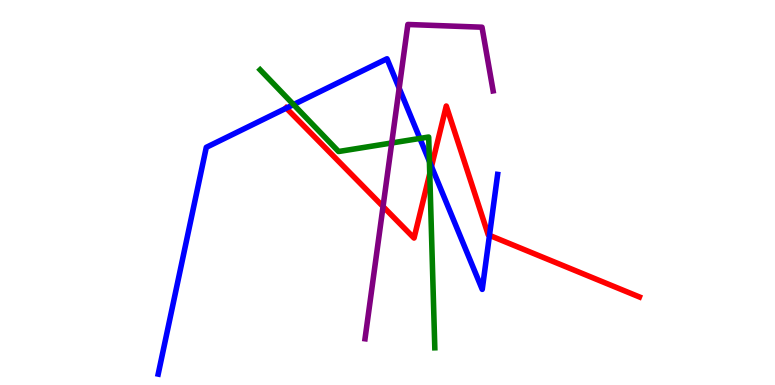[{'lines': ['blue', 'red'], 'intersections': [{'x': 3.69, 'y': 7.19}, {'x': 5.57, 'y': 5.67}, {'x': 6.32, 'y': 3.89}]}, {'lines': ['green', 'red'], 'intersections': [{'x': 5.55, 'y': 5.49}]}, {'lines': ['purple', 'red'], 'intersections': [{'x': 4.94, 'y': 4.64}]}, {'lines': ['blue', 'green'], 'intersections': [{'x': 3.79, 'y': 7.28}, {'x': 5.42, 'y': 6.4}, {'x': 5.54, 'y': 5.81}]}, {'lines': ['blue', 'purple'], 'intersections': [{'x': 5.15, 'y': 7.71}]}, {'lines': ['green', 'purple'], 'intersections': [{'x': 5.05, 'y': 6.29}]}]